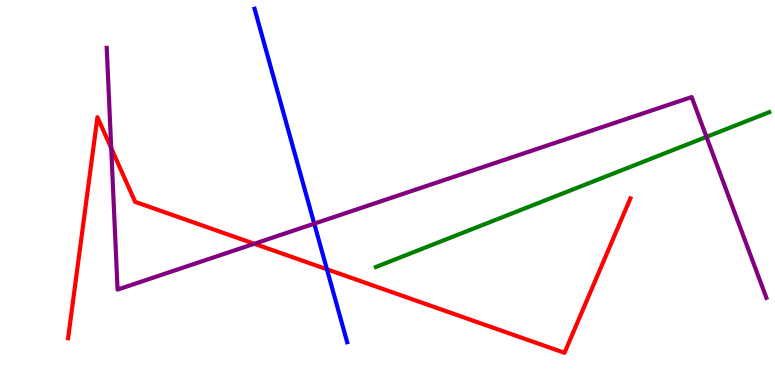[{'lines': ['blue', 'red'], 'intersections': [{'x': 4.22, 'y': 3.01}]}, {'lines': ['green', 'red'], 'intersections': []}, {'lines': ['purple', 'red'], 'intersections': [{'x': 1.44, 'y': 6.15}, {'x': 3.28, 'y': 3.67}]}, {'lines': ['blue', 'green'], 'intersections': []}, {'lines': ['blue', 'purple'], 'intersections': [{'x': 4.05, 'y': 4.19}]}, {'lines': ['green', 'purple'], 'intersections': [{'x': 9.12, 'y': 6.44}]}]